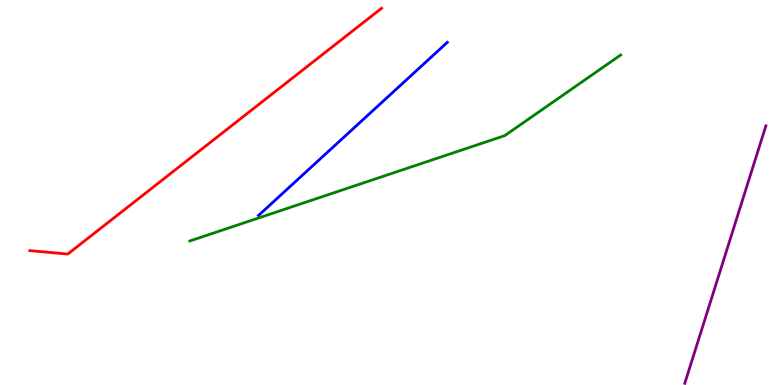[{'lines': ['blue', 'red'], 'intersections': []}, {'lines': ['green', 'red'], 'intersections': []}, {'lines': ['purple', 'red'], 'intersections': []}, {'lines': ['blue', 'green'], 'intersections': []}, {'lines': ['blue', 'purple'], 'intersections': []}, {'lines': ['green', 'purple'], 'intersections': []}]